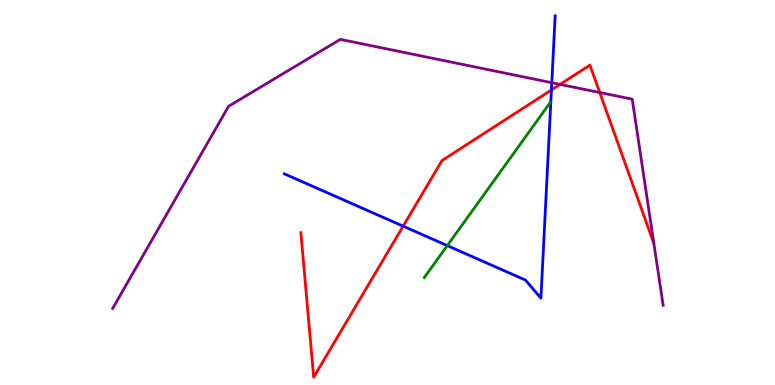[{'lines': ['blue', 'red'], 'intersections': [{'x': 5.2, 'y': 4.13}, {'x': 7.12, 'y': 7.66}]}, {'lines': ['green', 'red'], 'intersections': []}, {'lines': ['purple', 'red'], 'intersections': [{'x': 7.23, 'y': 7.81}, {'x': 7.74, 'y': 7.6}]}, {'lines': ['blue', 'green'], 'intersections': [{'x': 5.77, 'y': 3.62}]}, {'lines': ['blue', 'purple'], 'intersections': [{'x': 7.12, 'y': 7.85}]}, {'lines': ['green', 'purple'], 'intersections': []}]